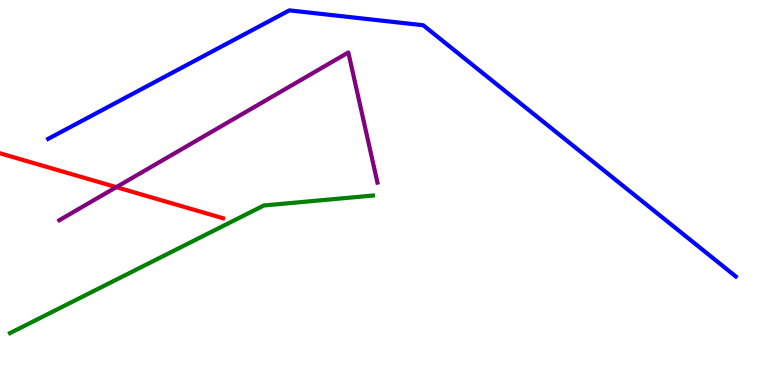[{'lines': ['blue', 'red'], 'intersections': []}, {'lines': ['green', 'red'], 'intersections': []}, {'lines': ['purple', 'red'], 'intersections': [{'x': 1.5, 'y': 5.14}]}, {'lines': ['blue', 'green'], 'intersections': []}, {'lines': ['blue', 'purple'], 'intersections': []}, {'lines': ['green', 'purple'], 'intersections': []}]